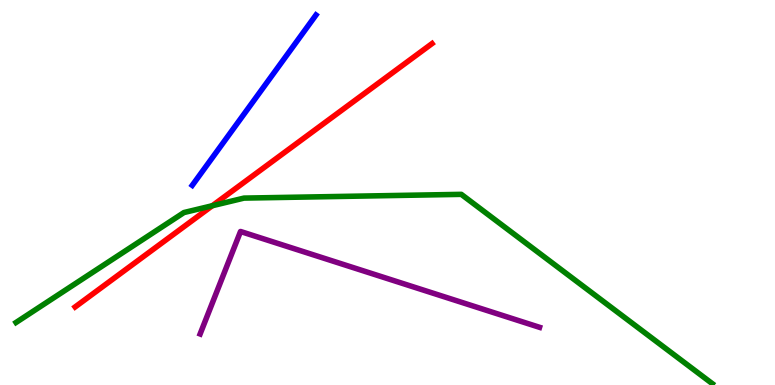[{'lines': ['blue', 'red'], 'intersections': []}, {'lines': ['green', 'red'], 'intersections': [{'x': 2.74, 'y': 4.66}]}, {'lines': ['purple', 'red'], 'intersections': []}, {'lines': ['blue', 'green'], 'intersections': []}, {'lines': ['blue', 'purple'], 'intersections': []}, {'lines': ['green', 'purple'], 'intersections': []}]